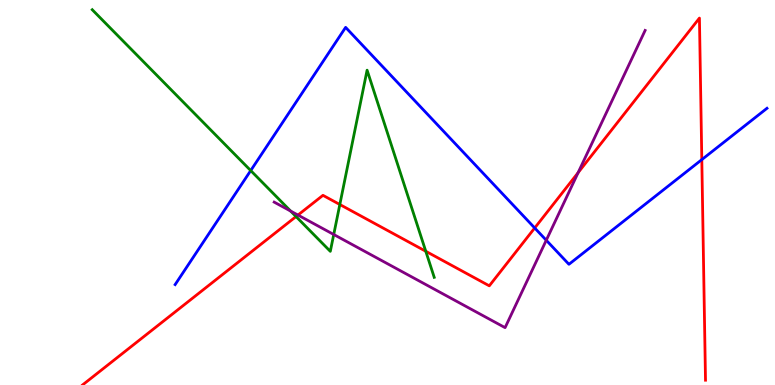[{'lines': ['blue', 'red'], 'intersections': [{'x': 6.9, 'y': 4.08}, {'x': 9.06, 'y': 5.85}]}, {'lines': ['green', 'red'], 'intersections': [{'x': 3.82, 'y': 4.38}, {'x': 4.38, 'y': 4.69}, {'x': 5.49, 'y': 3.47}]}, {'lines': ['purple', 'red'], 'intersections': [{'x': 3.84, 'y': 4.41}, {'x': 7.46, 'y': 5.51}]}, {'lines': ['blue', 'green'], 'intersections': [{'x': 3.24, 'y': 5.57}]}, {'lines': ['blue', 'purple'], 'intersections': [{'x': 7.05, 'y': 3.76}]}, {'lines': ['green', 'purple'], 'intersections': [{'x': 3.75, 'y': 4.52}, {'x': 4.31, 'y': 3.91}]}]